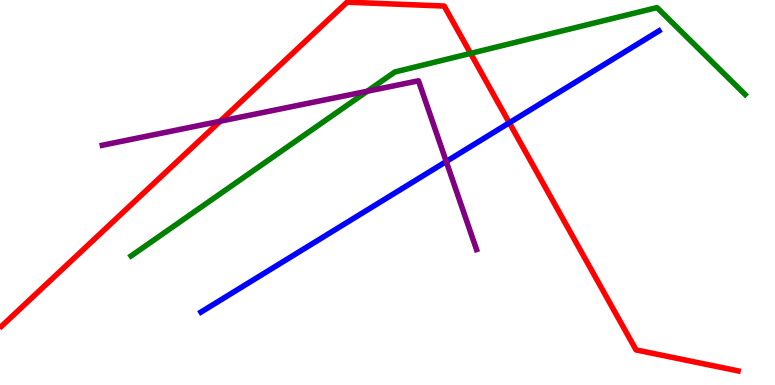[{'lines': ['blue', 'red'], 'intersections': [{'x': 6.57, 'y': 6.81}]}, {'lines': ['green', 'red'], 'intersections': [{'x': 6.07, 'y': 8.61}]}, {'lines': ['purple', 'red'], 'intersections': [{'x': 2.84, 'y': 6.85}]}, {'lines': ['blue', 'green'], 'intersections': []}, {'lines': ['blue', 'purple'], 'intersections': [{'x': 5.76, 'y': 5.81}]}, {'lines': ['green', 'purple'], 'intersections': [{'x': 4.74, 'y': 7.63}]}]